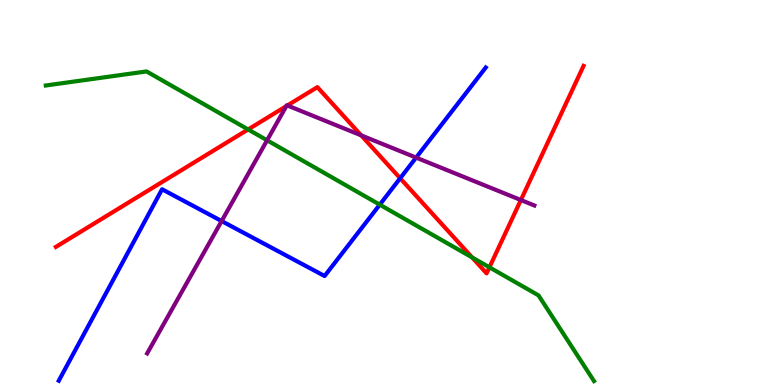[{'lines': ['blue', 'red'], 'intersections': [{'x': 5.16, 'y': 5.37}]}, {'lines': ['green', 'red'], 'intersections': [{'x': 3.2, 'y': 6.64}, {'x': 6.09, 'y': 3.31}, {'x': 6.32, 'y': 3.06}]}, {'lines': ['purple', 'red'], 'intersections': [{'x': 3.69, 'y': 7.24}, {'x': 3.71, 'y': 7.26}, {'x': 4.66, 'y': 6.48}, {'x': 6.72, 'y': 4.8}]}, {'lines': ['blue', 'green'], 'intersections': [{'x': 4.9, 'y': 4.68}]}, {'lines': ['blue', 'purple'], 'intersections': [{'x': 2.86, 'y': 4.26}, {'x': 5.37, 'y': 5.91}]}, {'lines': ['green', 'purple'], 'intersections': [{'x': 3.45, 'y': 6.36}]}]